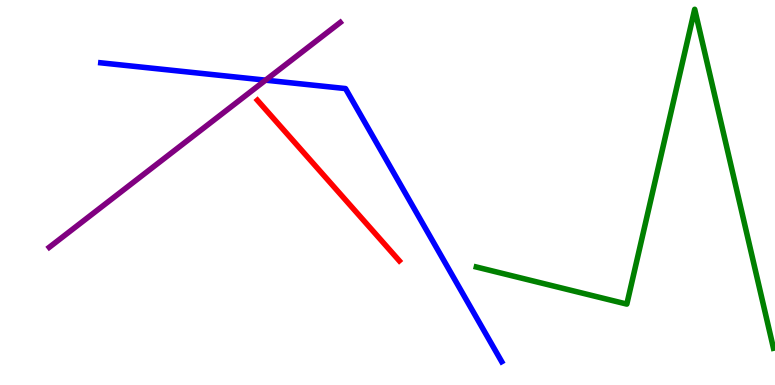[{'lines': ['blue', 'red'], 'intersections': []}, {'lines': ['green', 'red'], 'intersections': []}, {'lines': ['purple', 'red'], 'intersections': []}, {'lines': ['blue', 'green'], 'intersections': []}, {'lines': ['blue', 'purple'], 'intersections': [{'x': 3.43, 'y': 7.92}]}, {'lines': ['green', 'purple'], 'intersections': []}]